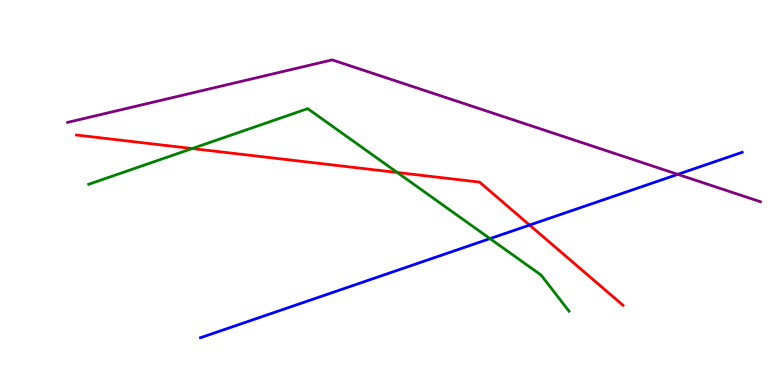[{'lines': ['blue', 'red'], 'intersections': [{'x': 6.83, 'y': 4.15}]}, {'lines': ['green', 'red'], 'intersections': [{'x': 2.48, 'y': 6.14}, {'x': 5.13, 'y': 5.52}]}, {'lines': ['purple', 'red'], 'intersections': []}, {'lines': ['blue', 'green'], 'intersections': [{'x': 6.32, 'y': 3.8}]}, {'lines': ['blue', 'purple'], 'intersections': [{'x': 8.75, 'y': 5.47}]}, {'lines': ['green', 'purple'], 'intersections': []}]